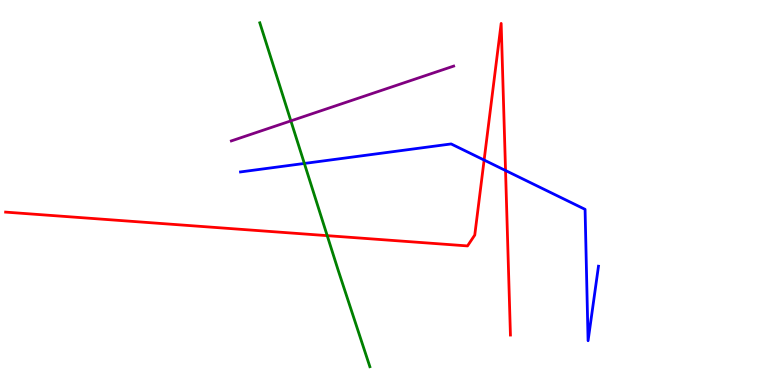[{'lines': ['blue', 'red'], 'intersections': [{'x': 6.25, 'y': 5.84}, {'x': 6.52, 'y': 5.57}]}, {'lines': ['green', 'red'], 'intersections': [{'x': 4.22, 'y': 3.88}]}, {'lines': ['purple', 'red'], 'intersections': []}, {'lines': ['blue', 'green'], 'intersections': [{'x': 3.93, 'y': 5.75}]}, {'lines': ['blue', 'purple'], 'intersections': []}, {'lines': ['green', 'purple'], 'intersections': [{'x': 3.75, 'y': 6.86}]}]